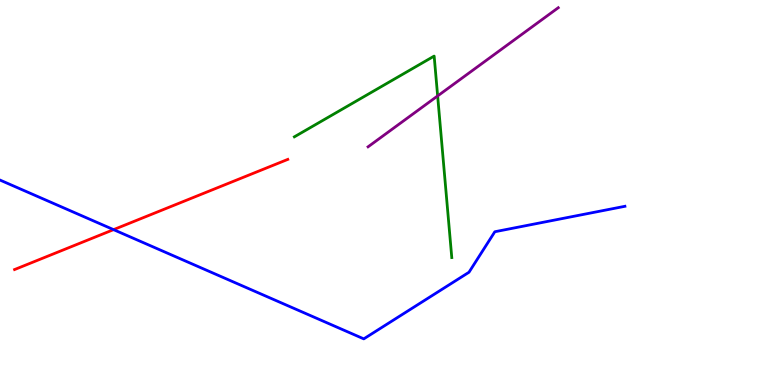[{'lines': ['blue', 'red'], 'intersections': [{'x': 1.47, 'y': 4.04}]}, {'lines': ['green', 'red'], 'intersections': []}, {'lines': ['purple', 'red'], 'intersections': []}, {'lines': ['blue', 'green'], 'intersections': []}, {'lines': ['blue', 'purple'], 'intersections': []}, {'lines': ['green', 'purple'], 'intersections': [{'x': 5.65, 'y': 7.51}]}]